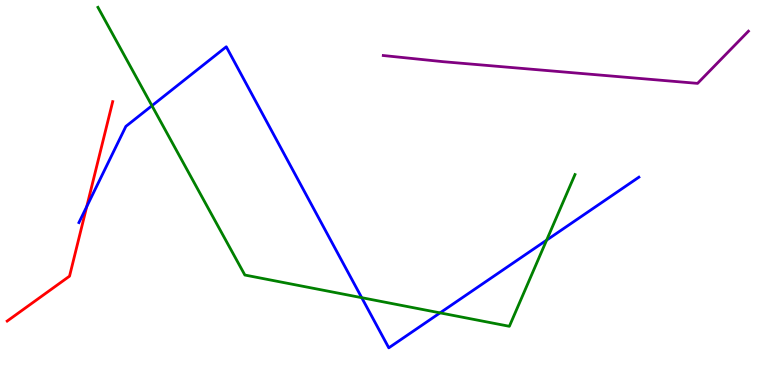[{'lines': ['blue', 'red'], 'intersections': [{'x': 1.12, 'y': 4.63}]}, {'lines': ['green', 'red'], 'intersections': []}, {'lines': ['purple', 'red'], 'intersections': []}, {'lines': ['blue', 'green'], 'intersections': [{'x': 1.96, 'y': 7.25}, {'x': 4.67, 'y': 2.27}, {'x': 5.68, 'y': 1.87}, {'x': 7.05, 'y': 3.76}]}, {'lines': ['blue', 'purple'], 'intersections': []}, {'lines': ['green', 'purple'], 'intersections': []}]